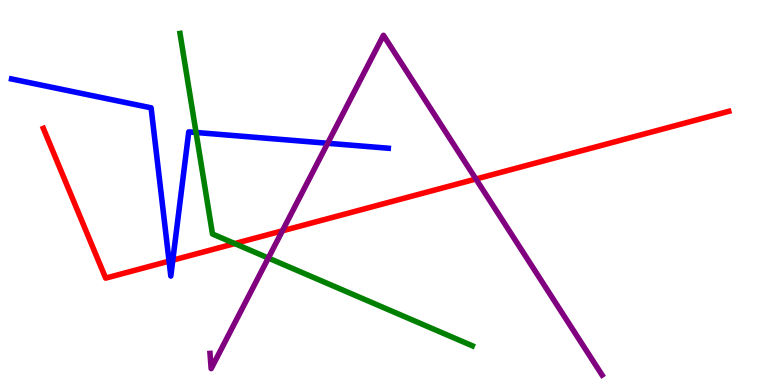[{'lines': ['blue', 'red'], 'intersections': [{'x': 2.18, 'y': 3.22}, {'x': 2.23, 'y': 3.24}]}, {'lines': ['green', 'red'], 'intersections': [{'x': 3.03, 'y': 3.67}]}, {'lines': ['purple', 'red'], 'intersections': [{'x': 3.64, 'y': 4.0}, {'x': 6.14, 'y': 5.35}]}, {'lines': ['blue', 'green'], 'intersections': [{'x': 2.53, 'y': 6.56}]}, {'lines': ['blue', 'purple'], 'intersections': [{'x': 4.23, 'y': 6.28}]}, {'lines': ['green', 'purple'], 'intersections': [{'x': 3.46, 'y': 3.3}]}]